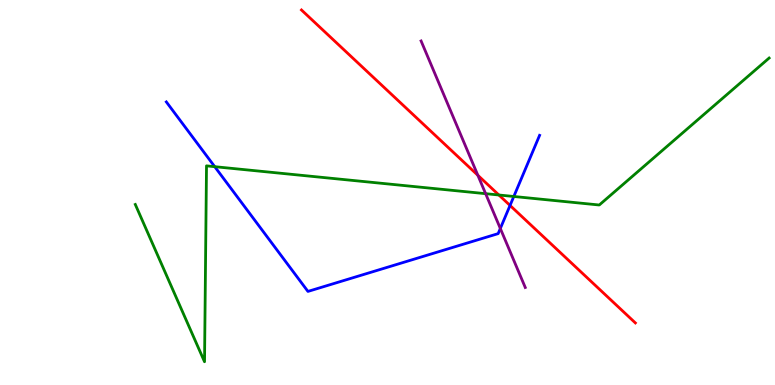[{'lines': ['blue', 'red'], 'intersections': [{'x': 6.58, 'y': 4.66}]}, {'lines': ['green', 'red'], 'intersections': [{'x': 6.44, 'y': 4.94}]}, {'lines': ['purple', 'red'], 'intersections': [{'x': 6.17, 'y': 5.45}]}, {'lines': ['blue', 'green'], 'intersections': [{'x': 2.77, 'y': 5.67}, {'x': 6.63, 'y': 4.9}]}, {'lines': ['blue', 'purple'], 'intersections': [{'x': 6.46, 'y': 4.07}]}, {'lines': ['green', 'purple'], 'intersections': [{'x': 6.27, 'y': 4.97}]}]